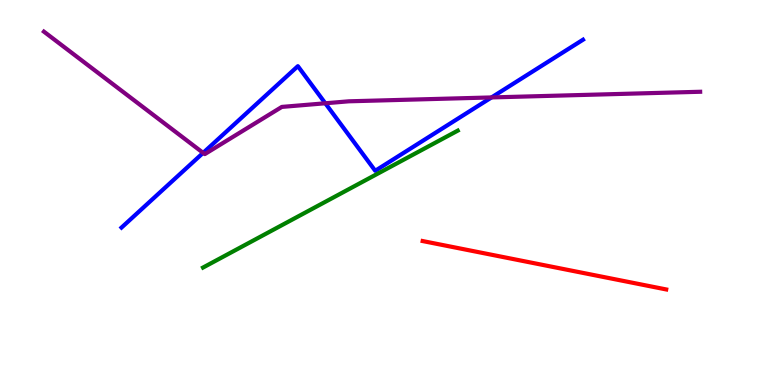[{'lines': ['blue', 'red'], 'intersections': []}, {'lines': ['green', 'red'], 'intersections': []}, {'lines': ['purple', 'red'], 'intersections': []}, {'lines': ['blue', 'green'], 'intersections': []}, {'lines': ['blue', 'purple'], 'intersections': [{'x': 2.62, 'y': 6.03}, {'x': 4.2, 'y': 7.32}, {'x': 6.34, 'y': 7.47}]}, {'lines': ['green', 'purple'], 'intersections': []}]